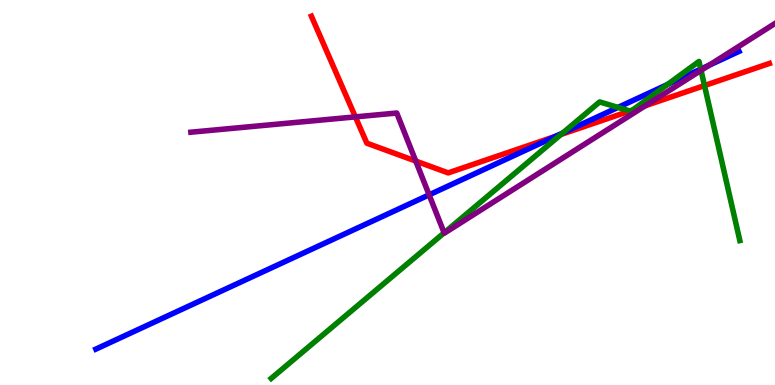[{'lines': ['blue', 'red'], 'intersections': [{'x': 7.17, 'y': 6.46}]}, {'lines': ['green', 'red'], 'intersections': [{'x': 7.24, 'y': 6.51}, {'x': 8.13, 'y': 7.12}, {'x': 8.16, 'y': 7.14}, {'x': 9.09, 'y': 7.78}]}, {'lines': ['purple', 'red'], 'intersections': [{'x': 4.59, 'y': 6.96}, {'x': 5.36, 'y': 5.82}, {'x': 8.33, 'y': 7.25}]}, {'lines': ['blue', 'green'], 'intersections': [{'x': 7.26, 'y': 6.54}, {'x': 7.97, 'y': 7.21}, {'x': 8.61, 'y': 7.8}, {'x': 9.04, 'y': 8.2}]}, {'lines': ['blue', 'purple'], 'intersections': [{'x': 5.54, 'y': 4.94}, {'x': 9.15, 'y': 8.31}]}, {'lines': ['green', 'purple'], 'intersections': [{'x': 5.73, 'y': 3.95}, {'x': 9.05, 'y': 8.17}]}]